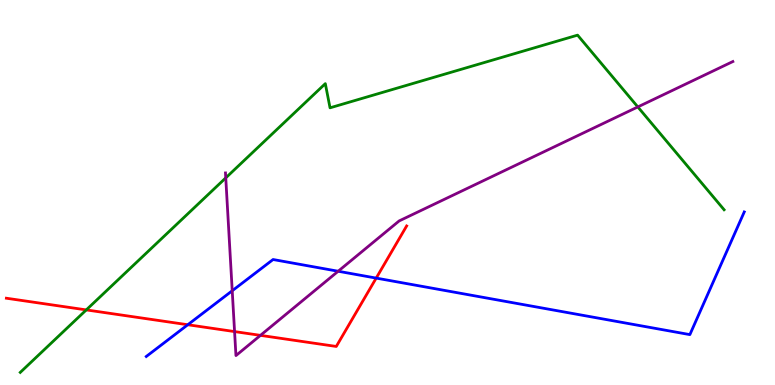[{'lines': ['blue', 'red'], 'intersections': [{'x': 2.42, 'y': 1.57}, {'x': 4.85, 'y': 2.78}]}, {'lines': ['green', 'red'], 'intersections': [{'x': 1.11, 'y': 1.95}]}, {'lines': ['purple', 'red'], 'intersections': [{'x': 3.03, 'y': 1.39}, {'x': 3.36, 'y': 1.29}]}, {'lines': ['blue', 'green'], 'intersections': []}, {'lines': ['blue', 'purple'], 'intersections': [{'x': 3.0, 'y': 2.45}, {'x': 4.36, 'y': 2.95}]}, {'lines': ['green', 'purple'], 'intersections': [{'x': 2.91, 'y': 5.38}, {'x': 8.23, 'y': 7.22}]}]